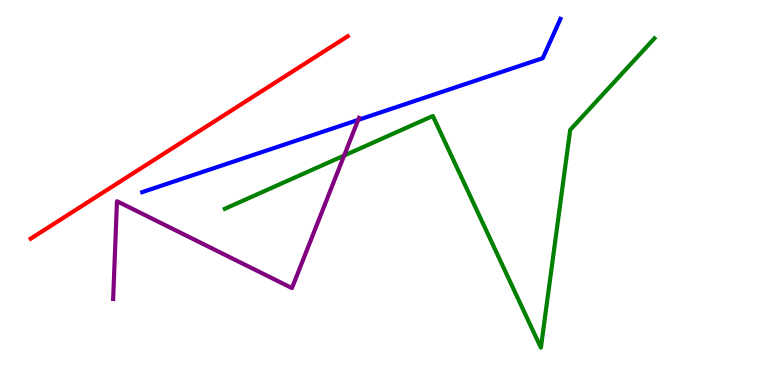[{'lines': ['blue', 'red'], 'intersections': []}, {'lines': ['green', 'red'], 'intersections': []}, {'lines': ['purple', 'red'], 'intersections': []}, {'lines': ['blue', 'green'], 'intersections': []}, {'lines': ['blue', 'purple'], 'intersections': [{'x': 4.62, 'y': 6.89}]}, {'lines': ['green', 'purple'], 'intersections': [{'x': 4.44, 'y': 5.96}]}]